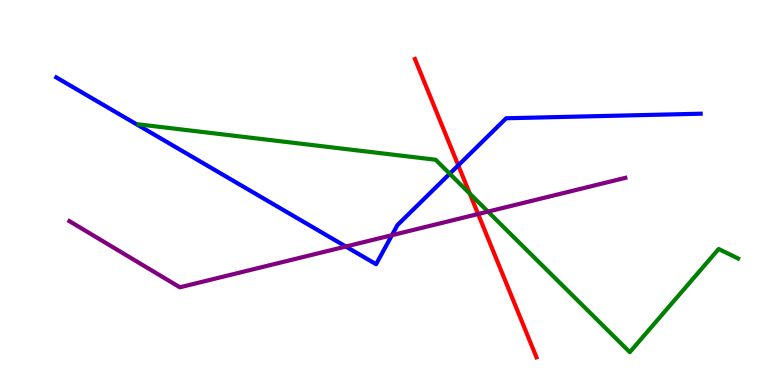[{'lines': ['blue', 'red'], 'intersections': [{'x': 5.91, 'y': 5.71}]}, {'lines': ['green', 'red'], 'intersections': [{'x': 6.06, 'y': 4.97}]}, {'lines': ['purple', 'red'], 'intersections': [{'x': 6.17, 'y': 4.44}]}, {'lines': ['blue', 'green'], 'intersections': [{'x': 5.8, 'y': 5.49}]}, {'lines': ['blue', 'purple'], 'intersections': [{'x': 4.46, 'y': 3.6}, {'x': 5.06, 'y': 3.89}]}, {'lines': ['green', 'purple'], 'intersections': [{'x': 6.3, 'y': 4.5}]}]